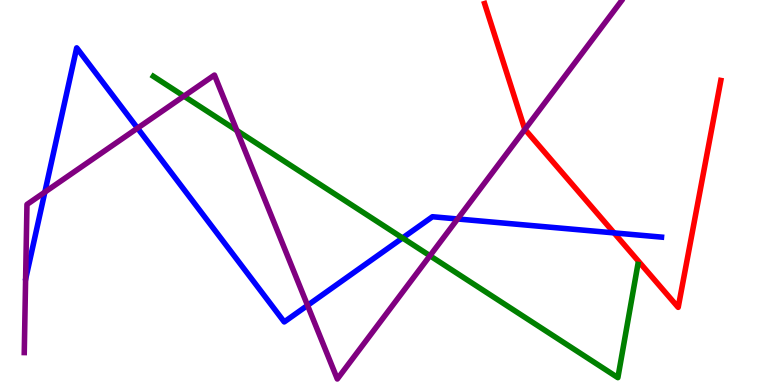[{'lines': ['blue', 'red'], 'intersections': [{'x': 7.92, 'y': 3.95}]}, {'lines': ['green', 'red'], 'intersections': []}, {'lines': ['purple', 'red'], 'intersections': [{'x': 6.77, 'y': 6.64}]}, {'lines': ['blue', 'green'], 'intersections': [{'x': 5.19, 'y': 3.82}]}, {'lines': ['blue', 'purple'], 'intersections': [{'x': 0.579, 'y': 5.01}, {'x': 1.77, 'y': 6.67}, {'x': 3.97, 'y': 2.07}, {'x': 5.9, 'y': 4.31}]}, {'lines': ['green', 'purple'], 'intersections': [{'x': 2.37, 'y': 7.5}, {'x': 3.06, 'y': 6.61}, {'x': 5.55, 'y': 3.36}]}]